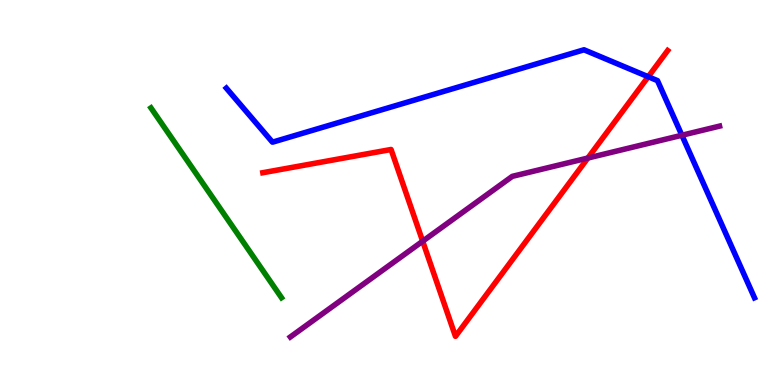[{'lines': ['blue', 'red'], 'intersections': [{'x': 8.36, 'y': 8.01}]}, {'lines': ['green', 'red'], 'intersections': []}, {'lines': ['purple', 'red'], 'intersections': [{'x': 5.45, 'y': 3.73}, {'x': 7.59, 'y': 5.9}]}, {'lines': ['blue', 'green'], 'intersections': []}, {'lines': ['blue', 'purple'], 'intersections': [{'x': 8.8, 'y': 6.49}]}, {'lines': ['green', 'purple'], 'intersections': []}]